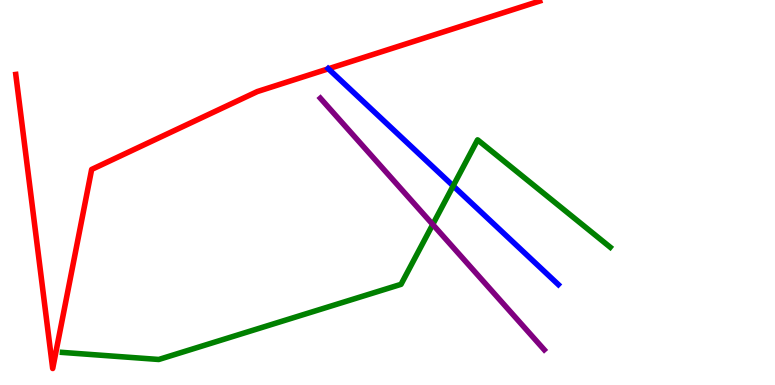[{'lines': ['blue', 'red'], 'intersections': [{'x': 4.24, 'y': 8.21}]}, {'lines': ['green', 'red'], 'intersections': []}, {'lines': ['purple', 'red'], 'intersections': []}, {'lines': ['blue', 'green'], 'intersections': [{'x': 5.85, 'y': 5.17}]}, {'lines': ['blue', 'purple'], 'intersections': []}, {'lines': ['green', 'purple'], 'intersections': [{'x': 5.58, 'y': 4.17}]}]